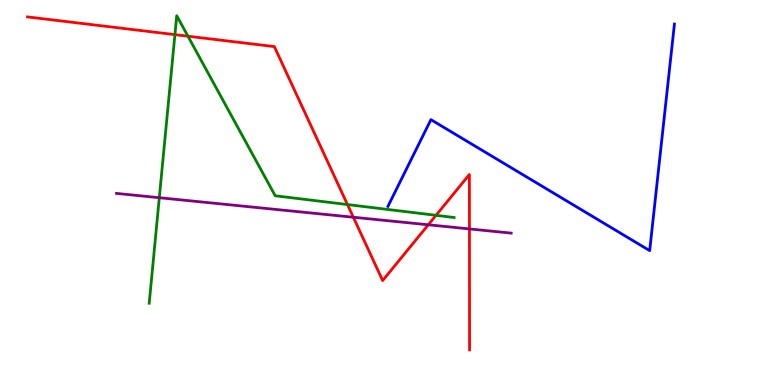[{'lines': ['blue', 'red'], 'intersections': []}, {'lines': ['green', 'red'], 'intersections': [{'x': 2.26, 'y': 9.1}, {'x': 2.43, 'y': 9.06}, {'x': 4.48, 'y': 4.69}, {'x': 5.63, 'y': 4.41}]}, {'lines': ['purple', 'red'], 'intersections': [{'x': 4.56, 'y': 4.36}, {'x': 5.53, 'y': 4.16}, {'x': 6.06, 'y': 4.05}]}, {'lines': ['blue', 'green'], 'intersections': []}, {'lines': ['blue', 'purple'], 'intersections': []}, {'lines': ['green', 'purple'], 'intersections': [{'x': 2.06, 'y': 4.86}]}]